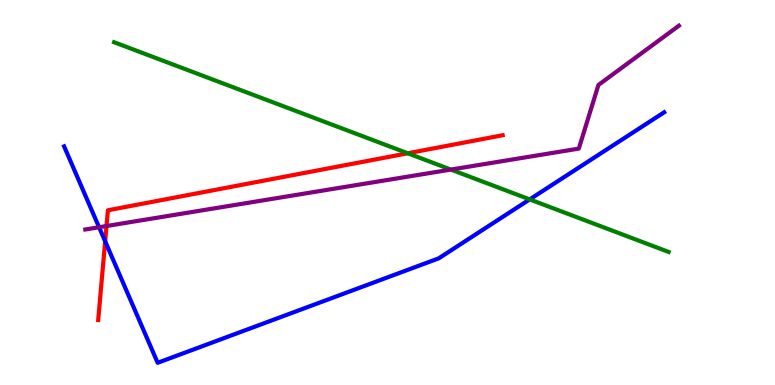[{'lines': ['blue', 'red'], 'intersections': [{'x': 1.36, 'y': 3.73}]}, {'lines': ['green', 'red'], 'intersections': [{'x': 5.26, 'y': 6.02}]}, {'lines': ['purple', 'red'], 'intersections': [{'x': 1.37, 'y': 4.13}]}, {'lines': ['blue', 'green'], 'intersections': [{'x': 6.83, 'y': 4.82}]}, {'lines': ['blue', 'purple'], 'intersections': [{'x': 1.28, 'y': 4.1}]}, {'lines': ['green', 'purple'], 'intersections': [{'x': 5.82, 'y': 5.6}]}]